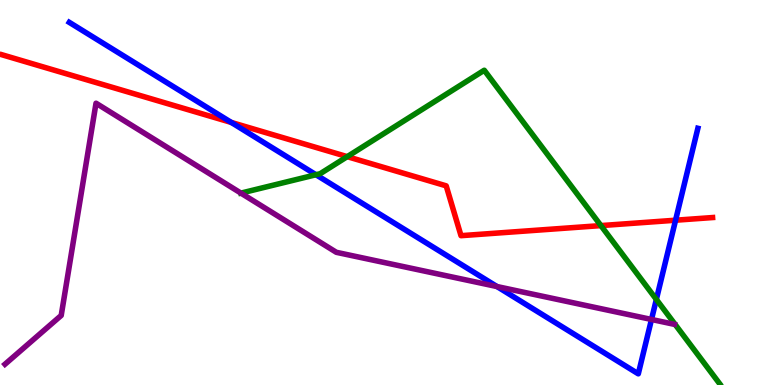[{'lines': ['blue', 'red'], 'intersections': [{'x': 2.98, 'y': 6.82}, {'x': 8.72, 'y': 4.28}]}, {'lines': ['green', 'red'], 'intersections': [{'x': 4.48, 'y': 5.93}, {'x': 7.75, 'y': 4.14}]}, {'lines': ['purple', 'red'], 'intersections': []}, {'lines': ['blue', 'green'], 'intersections': [{'x': 4.08, 'y': 5.46}, {'x': 8.47, 'y': 2.22}]}, {'lines': ['blue', 'purple'], 'intersections': [{'x': 6.41, 'y': 2.56}, {'x': 8.41, 'y': 1.7}]}, {'lines': ['green', 'purple'], 'intersections': [{'x': 3.11, 'y': 4.98}]}]